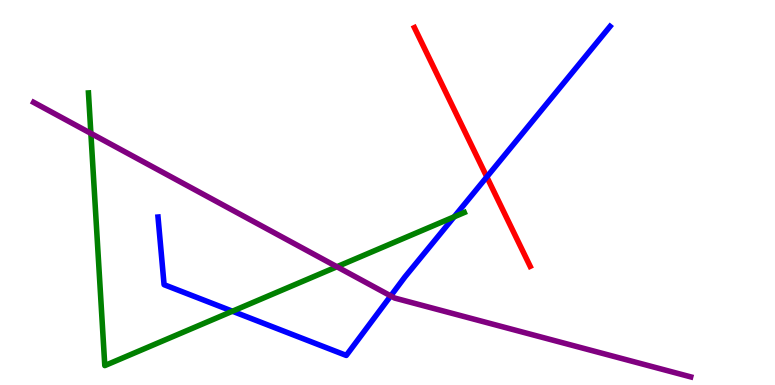[{'lines': ['blue', 'red'], 'intersections': [{'x': 6.28, 'y': 5.4}]}, {'lines': ['green', 'red'], 'intersections': []}, {'lines': ['purple', 'red'], 'intersections': []}, {'lines': ['blue', 'green'], 'intersections': [{'x': 3.0, 'y': 1.92}, {'x': 5.86, 'y': 4.37}]}, {'lines': ['blue', 'purple'], 'intersections': [{'x': 5.04, 'y': 2.31}]}, {'lines': ['green', 'purple'], 'intersections': [{'x': 1.17, 'y': 6.54}, {'x': 4.35, 'y': 3.07}]}]